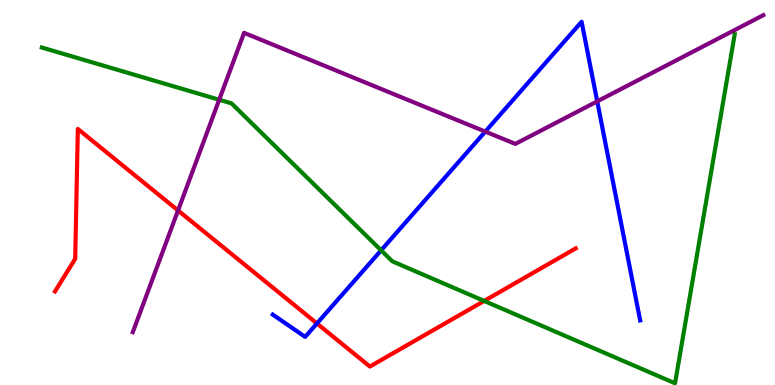[{'lines': ['blue', 'red'], 'intersections': [{'x': 4.09, 'y': 1.6}]}, {'lines': ['green', 'red'], 'intersections': [{'x': 6.25, 'y': 2.18}]}, {'lines': ['purple', 'red'], 'intersections': [{'x': 2.3, 'y': 4.53}]}, {'lines': ['blue', 'green'], 'intersections': [{'x': 4.92, 'y': 3.5}]}, {'lines': ['blue', 'purple'], 'intersections': [{'x': 6.26, 'y': 6.58}, {'x': 7.71, 'y': 7.37}]}, {'lines': ['green', 'purple'], 'intersections': [{'x': 2.83, 'y': 7.41}]}]